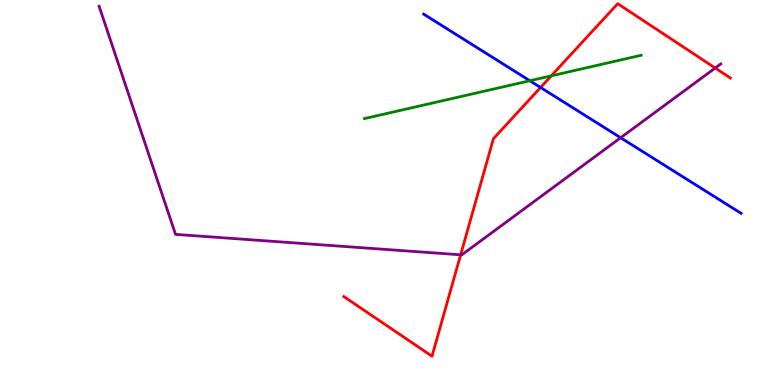[{'lines': ['blue', 'red'], 'intersections': [{'x': 6.98, 'y': 7.73}]}, {'lines': ['green', 'red'], 'intersections': [{'x': 7.11, 'y': 8.03}]}, {'lines': ['purple', 'red'], 'intersections': [{'x': 5.94, 'y': 3.38}, {'x': 9.23, 'y': 8.23}]}, {'lines': ['blue', 'green'], 'intersections': [{'x': 6.84, 'y': 7.9}]}, {'lines': ['blue', 'purple'], 'intersections': [{'x': 8.01, 'y': 6.42}]}, {'lines': ['green', 'purple'], 'intersections': []}]